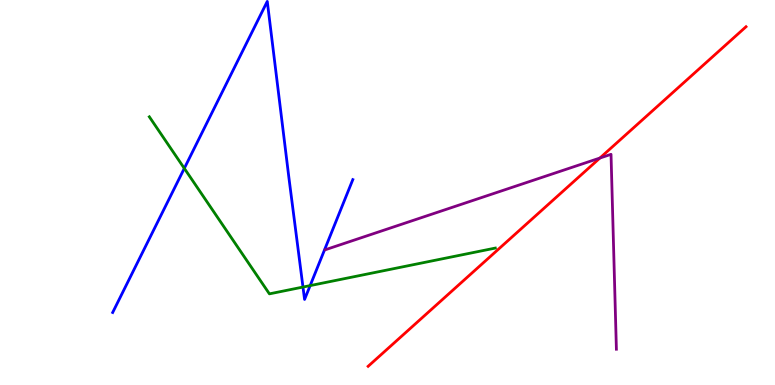[{'lines': ['blue', 'red'], 'intersections': []}, {'lines': ['green', 'red'], 'intersections': []}, {'lines': ['purple', 'red'], 'intersections': [{'x': 7.74, 'y': 5.9}]}, {'lines': ['blue', 'green'], 'intersections': [{'x': 2.38, 'y': 5.63}, {'x': 3.91, 'y': 2.54}, {'x': 4.0, 'y': 2.58}]}, {'lines': ['blue', 'purple'], 'intersections': []}, {'lines': ['green', 'purple'], 'intersections': []}]